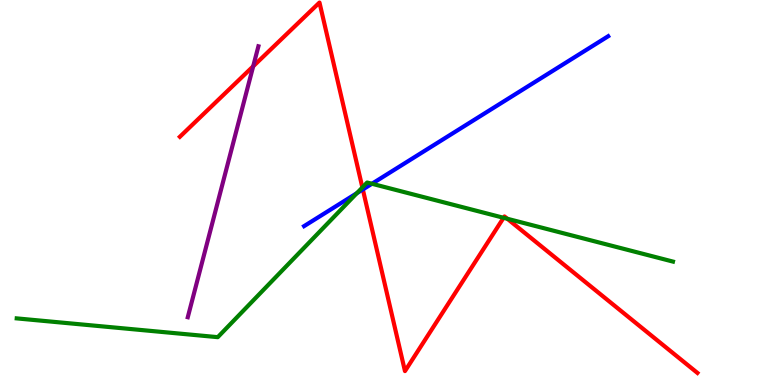[{'lines': ['blue', 'red'], 'intersections': [{'x': 4.68, 'y': 5.08}]}, {'lines': ['green', 'red'], 'intersections': [{'x': 4.68, 'y': 5.13}, {'x': 6.5, 'y': 4.34}, {'x': 6.55, 'y': 4.32}]}, {'lines': ['purple', 'red'], 'intersections': [{'x': 3.27, 'y': 8.28}]}, {'lines': ['blue', 'green'], 'intersections': [{'x': 4.6, 'y': 4.98}, {'x': 4.8, 'y': 5.23}]}, {'lines': ['blue', 'purple'], 'intersections': []}, {'lines': ['green', 'purple'], 'intersections': []}]